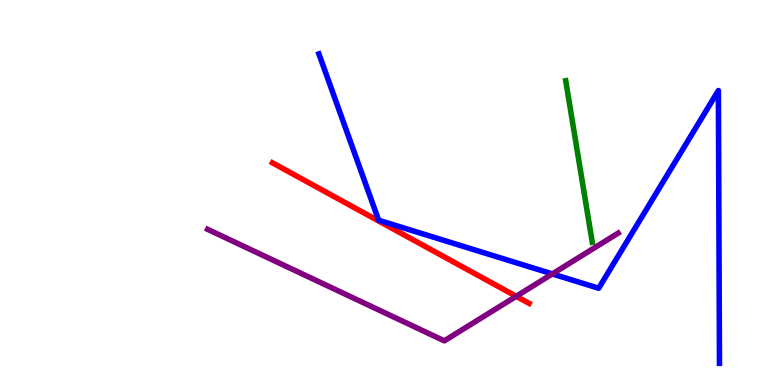[{'lines': ['blue', 'red'], 'intersections': []}, {'lines': ['green', 'red'], 'intersections': []}, {'lines': ['purple', 'red'], 'intersections': [{'x': 6.66, 'y': 2.3}]}, {'lines': ['blue', 'green'], 'intersections': []}, {'lines': ['blue', 'purple'], 'intersections': [{'x': 7.13, 'y': 2.89}]}, {'lines': ['green', 'purple'], 'intersections': []}]